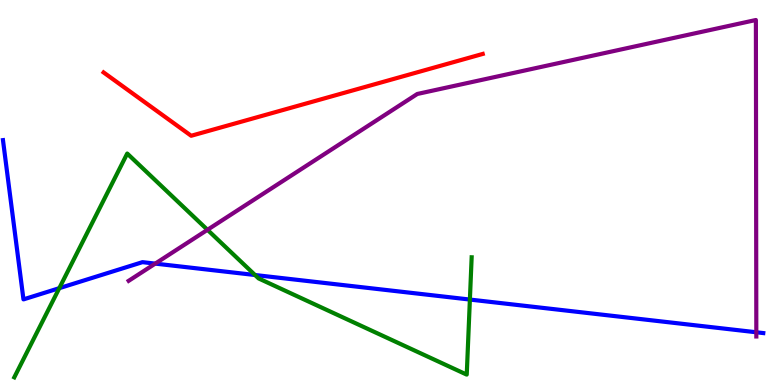[{'lines': ['blue', 'red'], 'intersections': []}, {'lines': ['green', 'red'], 'intersections': []}, {'lines': ['purple', 'red'], 'intersections': []}, {'lines': ['blue', 'green'], 'intersections': [{'x': 0.765, 'y': 2.51}, {'x': 3.29, 'y': 2.86}, {'x': 6.06, 'y': 2.22}]}, {'lines': ['blue', 'purple'], 'intersections': [{'x': 2.0, 'y': 3.15}, {'x': 9.76, 'y': 1.37}]}, {'lines': ['green', 'purple'], 'intersections': [{'x': 2.68, 'y': 4.03}]}]